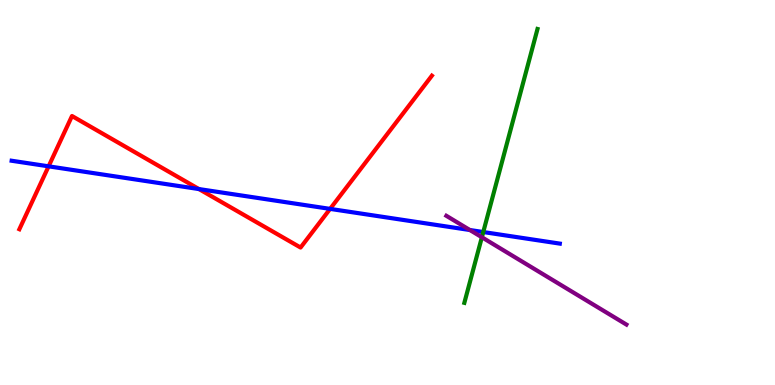[{'lines': ['blue', 'red'], 'intersections': [{'x': 0.627, 'y': 5.68}, {'x': 2.57, 'y': 5.09}, {'x': 4.26, 'y': 4.57}]}, {'lines': ['green', 'red'], 'intersections': []}, {'lines': ['purple', 'red'], 'intersections': []}, {'lines': ['blue', 'green'], 'intersections': [{'x': 6.24, 'y': 3.97}]}, {'lines': ['blue', 'purple'], 'intersections': [{'x': 6.06, 'y': 4.03}]}, {'lines': ['green', 'purple'], 'intersections': [{'x': 6.22, 'y': 3.84}]}]